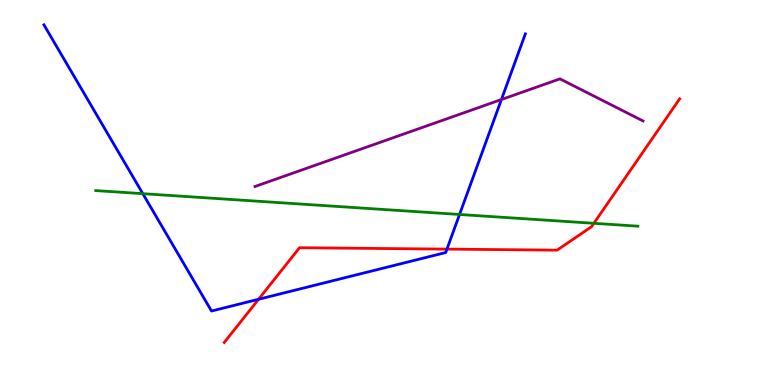[{'lines': ['blue', 'red'], 'intersections': [{'x': 3.34, 'y': 2.23}, {'x': 5.77, 'y': 3.53}]}, {'lines': ['green', 'red'], 'intersections': [{'x': 7.66, 'y': 4.2}]}, {'lines': ['purple', 'red'], 'intersections': []}, {'lines': ['blue', 'green'], 'intersections': [{'x': 1.84, 'y': 4.97}, {'x': 5.93, 'y': 4.43}]}, {'lines': ['blue', 'purple'], 'intersections': [{'x': 6.47, 'y': 7.41}]}, {'lines': ['green', 'purple'], 'intersections': []}]